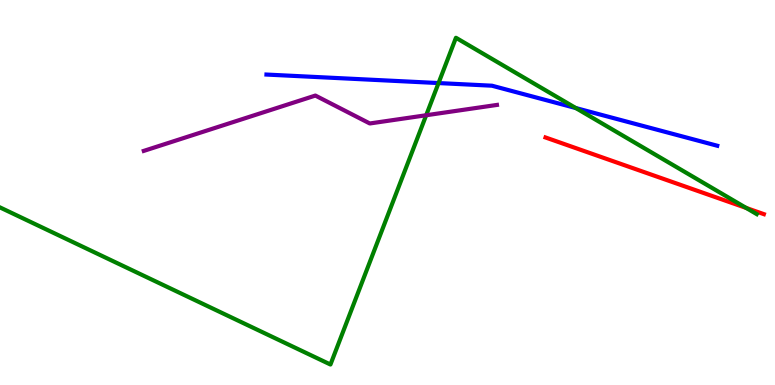[{'lines': ['blue', 'red'], 'intersections': []}, {'lines': ['green', 'red'], 'intersections': [{'x': 9.63, 'y': 4.6}]}, {'lines': ['purple', 'red'], 'intersections': []}, {'lines': ['blue', 'green'], 'intersections': [{'x': 5.66, 'y': 7.84}, {'x': 7.43, 'y': 7.19}]}, {'lines': ['blue', 'purple'], 'intersections': []}, {'lines': ['green', 'purple'], 'intersections': [{'x': 5.5, 'y': 7.01}]}]